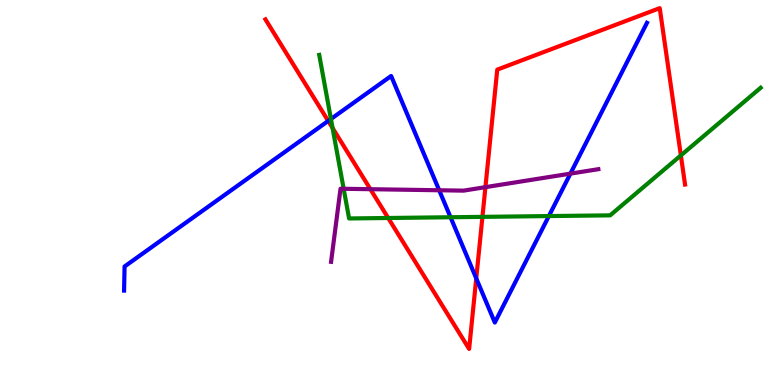[{'lines': ['blue', 'red'], 'intersections': [{'x': 4.23, 'y': 6.86}, {'x': 6.15, 'y': 2.77}]}, {'lines': ['green', 'red'], 'intersections': [{'x': 4.29, 'y': 6.68}, {'x': 5.01, 'y': 4.34}, {'x': 6.23, 'y': 4.37}, {'x': 8.79, 'y': 5.96}]}, {'lines': ['purple', 'red'], 'intersections': [{'x': 4.78, 'y': 5.09}, {'x': 6.26, 'y': 5.14}]}, {'lines': ['blue', 'green'], 'intersections': [{'x': 4.27, 'y': 6.91}, {'x': 5.81, 'y': 4.36}, {'x': 7.08, 'y': 4.39}]}, {'lines': ['blue', 'purple'], 'intersections': [{'x': 5.67, 'y': 5.06}, {'x': 7.36, 'y': 5.49}]}, {'lines': ['green', 'purple'], 'intersections': [{'x': 4.43, 'y': 5.1}]}]